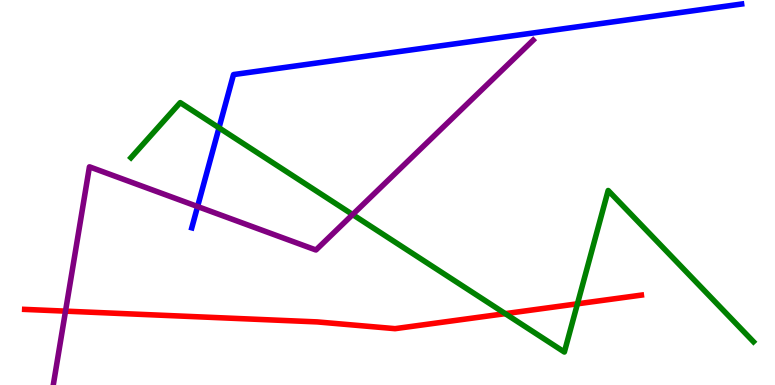[{'lines': ['blue', 'red'], 'intersections': []}, {'lines': ['green', 'red'], 'intersections': [{'x': 6.52, 'y': 1.85}, {'x': 7.45, 'y': 2.11}]}, {'lines': ['purple', 'red'], 'intersections': [{'x': 0.845, 'y': 1.92}]}, {'lines': ['blue', 'green'], 'intersections': [{'x': 2.83, 'y': 6.68}]}, {'lines': ['blue', 'purple'], 'intersections': [{'x': 2.55, 'y': 4.64}]}, {'lines': ['green', 'purple'], 'intersections': [{'x': 4.55, 'y': 4.43}]}]